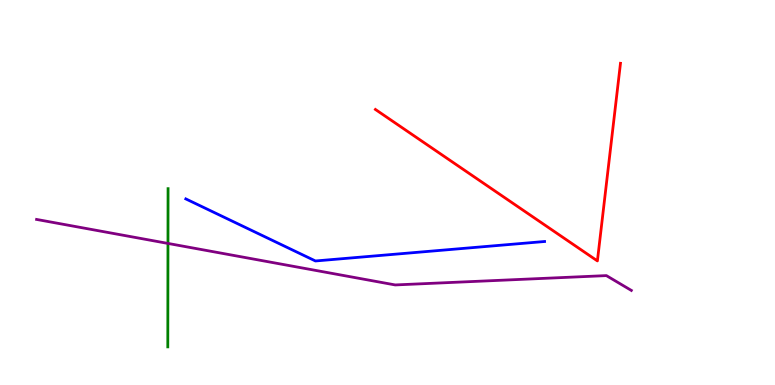[{'lines': ['blue', 'red'], 'intersections': []}, {'lines': ['green', 'red'], 'intersections': []}, {'lines': ['purple', 'red'], 'intersections': []}, {'lines': ['blue', 'green'], 'intersections': []}, {'lines': ['blue', 'purple'], 'intersections': []}, {'lines': ['green', 'purple'], 'intersections': [{'x': 2.17, 'y': 3.68}]}]